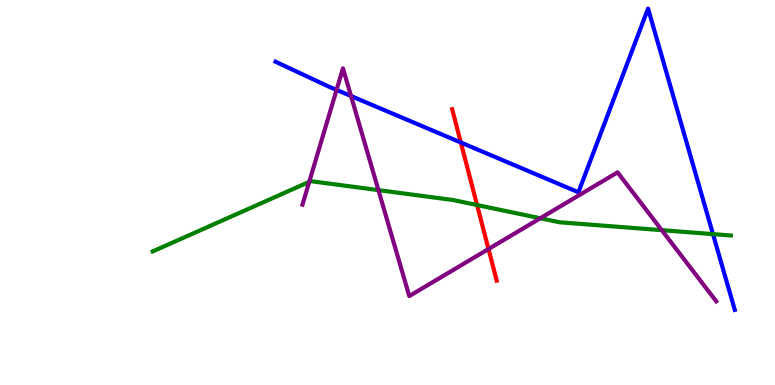[{'lines': ['blue', 'red'], 'intersections': [{'x': 5.95, 'y': 6.3}]}, {'lines': ['green', 'red'], 'intersections': [{'x': 6.16, 'y': 4.67}]}, {'lines': ['purple', 'red'], 'intersections': [{'x': 6.3, 'y': 3.53}]}, {'lines': ['blue', 'green'], 'intersections': [{'x': 9.2, 'y': 3.92}]}, {'lines': ['blue', 'purple'], 'intersections': [{'x': 4.34, 'y': 7.66}, {'x': 4.53, 'y': 7.51}]}, {'lines': ['green', 'purple'], 'intersections': [{'x': 3.99, 'y': 5.28}, {'x': 4.88, 'y': 5.06}, {'x': 6.97, 'y': 4.33}, {'x': 8.54, 'y': 4.02}]}]